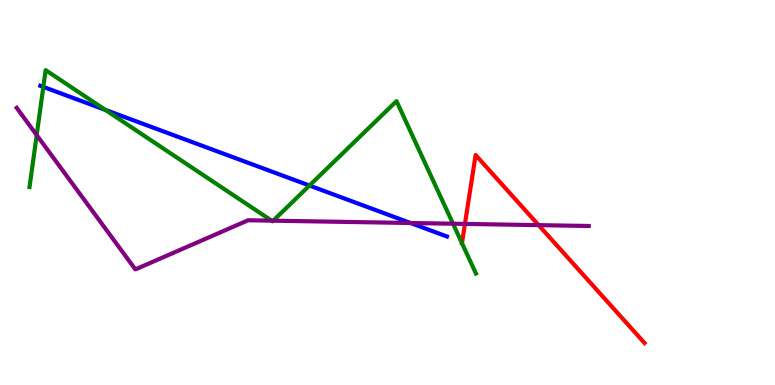[{'lines': ['blue', 'red'], 'intersections': []}, {'lines': ['green', 'red'], 'intersections': [{'x': 5.96, 'y': 3.68}]}, {'lines': ['purple', 'red'], 'intersections': [{'x': 6.0, 'y': 4.18}, {'x': 6.95, 'y': 4.15}]}, {'lines': ['blue', 'green'], 'intersections': [{'x': 0.559, 'y': 7.74}, {'x': 1.36, 'y': 7.15}, {'x': 3.99, 'y': 5.18}]}, {'lines': ['blue', 'purple'], 'intersections': [{'x': 5.3, 'y': 4.21}]}, {'lines': ['green', 'purple'], 'intersections': [{'x': 0.473, 'y': 6.49}, {'x': 3.5, 'y': 4.27}, {'x': 3.53, 'y': 4.27}, {'x': 5.85, 'y': 4.19}]}]